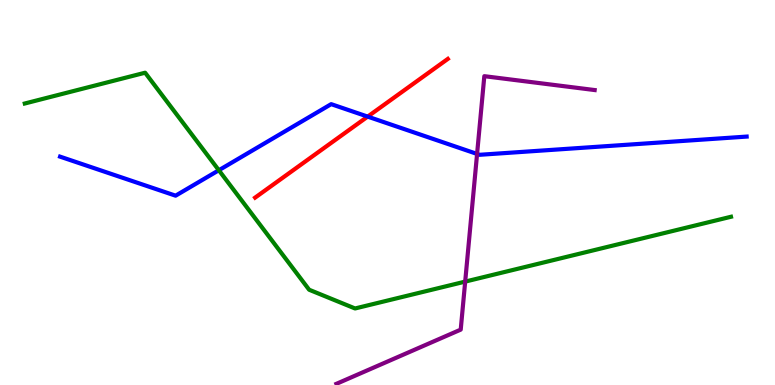[{'lines': ['blue', 'red'], 'intersections': [{'x': 4.74, 'y': 6.97}]}, {'lines': ['green', 'red'], 'intersections': []}, {'lines': ['purple', 'red'], 'intersections': []}, {'lines': ['blue', 'green'], 'intersections': [{'x': 2.82, 'y': 5.58}]}, {'lines': ['blue', 'purple'], 'intersections': [{'x': 6.16, 'y': 6.0}]}, {'lines': ['green', 'purple'], 'intersections': [{'x': 6.0, 'y': 2.69}]}]